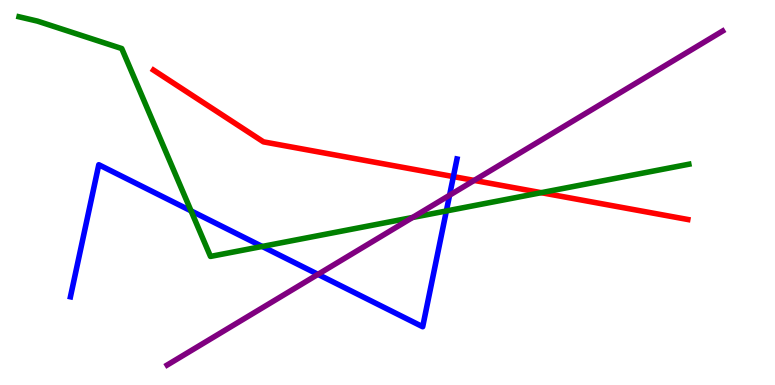[{'lines': ['blue', 'red'], 'intersections': [{'x': 5.85, 'y': 5.41}]}, {'lines': ['green', 'red'], 'intersections': [{'x': 6.98, 'y': 5.0}]}, {'lines': ['purple', 'red'], 'intersections': [{'x': 6.12, 'y': 5.31}]}, {'lines': ['blue', 'green'], 'intersections': [{'x': 2.47, 'y': 4.52}, {'x': 3.38, 'y': 3.6}, {'x': 5.76, 'y': 4.52}]}, {'lines': ['blue', 'purple'], 'intersections': [{'x': 4.1, 'y': 2.87}, {'x': 5.8, 'y': 4.93}]}, {'lines': ['green', 'purple'], 'intersections': [{'x': 5.32, 'y': 4.35}]}]